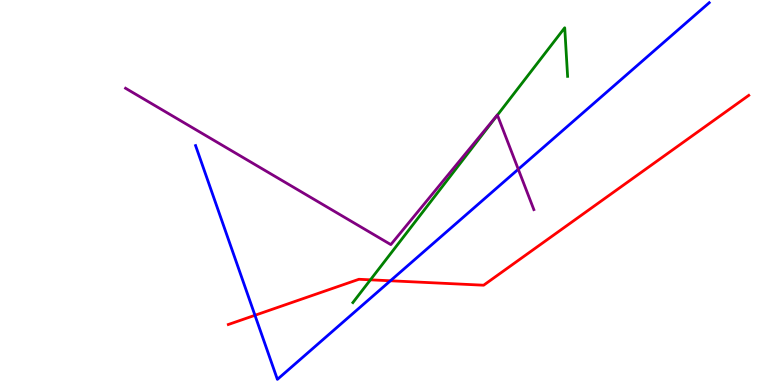[{'lines': ['blue', 'red'], 'intersections': [{'x': 3.29, 'y': 1.81}, {'x': 5.04, 'y': 2.71}]}, {'lines': ['green', 'red'], 'intersections': [{'x': 4.78, 'y': 2.73}]}, {'lines': ['purple', 'red'], 'intersections': []}, {'lines': ['blue', 'green'], 'intersections': []}, {'lines': ['blue', 'purple'], 'intersections': [{'x': 6.69, 'y': 5.6}]}, {'lines': ['green', 'purple'], 'intersections': [{'x': 6.42, 'y': 7.01}]}]